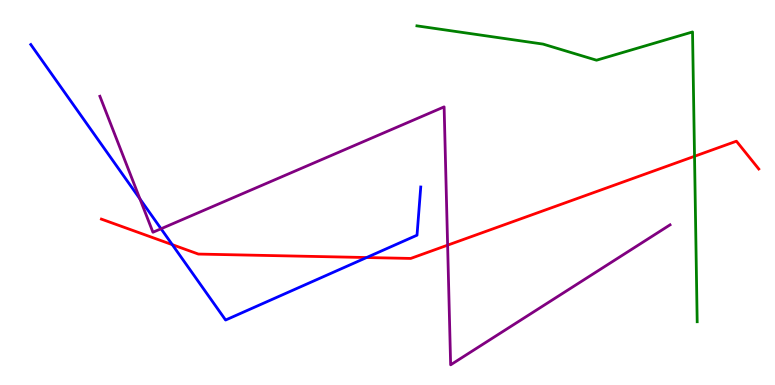[{'lines': ['blue', 'red'], 'intersections': [{'x': 2.22, 'y': 3.64}, {'x': 4.73, 'y': 3.31}]}, {'lines': ['green', 'red'], 'intersections': [{'x': 8.96, 'y': 5.94}]}, {'lines': ['purple', 'red'], 'intersections': [{'x': 5.78, 'y': 3.63}]}, {'lines': ['blue', 'green'], 'intersections': []}, {'lines': ['blue', 'purple'], 'intersections': [{'x': 1.81, 'y': 4.83}, {'x': 2.08, 'y': 4.06}]}, {'lines': ['green', 'purple'], 'intersections': []}]